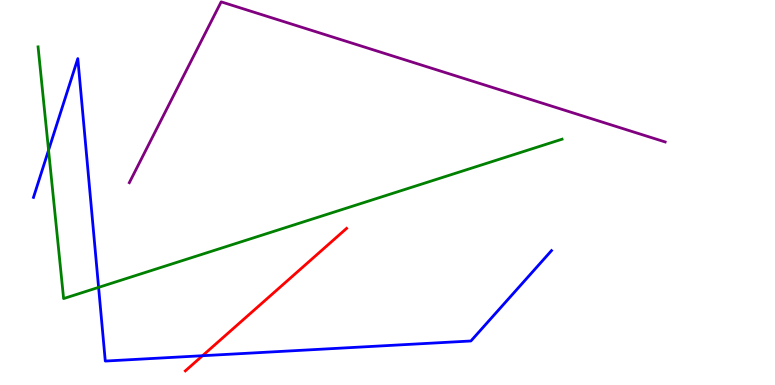[{'lines': ['blue', 'red'], 'intersections': [{'x': 2.61, 'y': 0.76}]}, {'lines': ['green', 'red'], 'intersections': []}, {'lines': ['purple', 'red'], 'intersections': []}, {'lines': ['blue', 'green'], 'intersections': [{'x': 0.627, 'y': 6.1}, {'x': 1.27, 'y': 2.54}]}, {'lines': ['blue', 'purple'], 'intersections': []}, {'lines': ['green', 'purple'], 'intersections': []}]